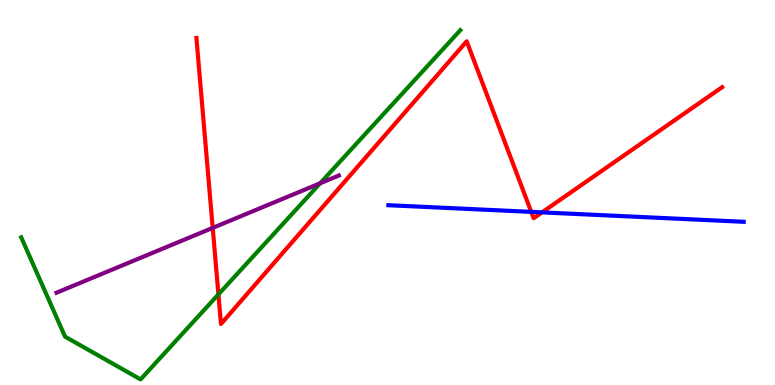[{'lines': ['blue', 'red'], 'intersections': [{'x': 6.85, 'y': 4.5}, {'x': 6.99, 'y': 4.48}]}, {'lines': ['green', 'red'], 'intersections': [{'x': 2.82, 'y': 2.35}]}, {'lines': ['purple', 'red'], 'intersections': [{'x': 2.74, 'y': 4.08}]}, {'lines': ['blue', 'green'], 'intersections': []}, {'lines': ['blue', 'purple'], 'intersections': []}, {'lines': ['green', 'purple'], 'intersections': [{'x': 4.13, 'y': 5.24}]}]